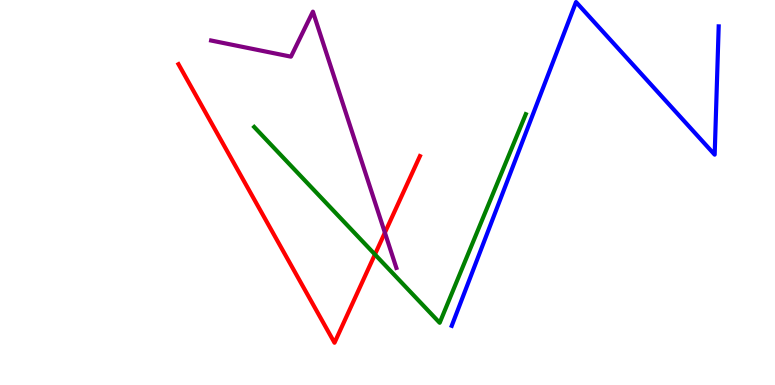[{'lines': ['blue', 'red'], 'intersections': []}, {'lines': ['green', 'red'], 'intersections': [{'x': 4.84, 'y': 3.39}]}, {'lines': ['purple', 'red'], 'intersections': [{'x': 4.97, 'y': 3.96}]}, {'lines': ['blue', 'green'], 'intersections': []}, {'lines': ['blue', 'purple'], 'intersections': []}, {'lines': ['green', 'purple'], 'intersections': []}]